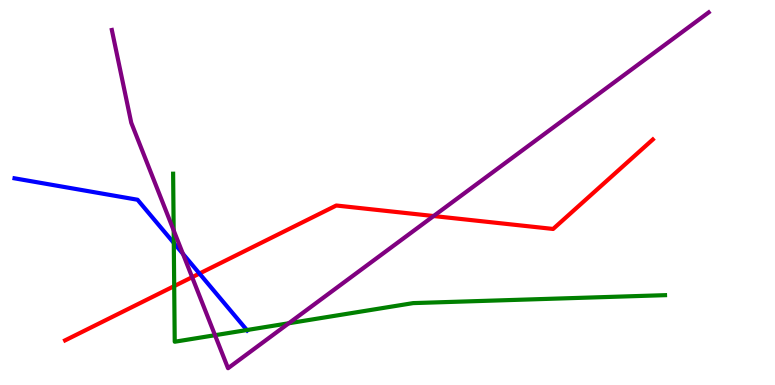[{'lines': ['blue', 'red'], 'intersections': [{'x': 2.57, 'y': 2.89}]}, {'lines': ['green', 'red'], 'intersections': [{'x': 2.25, 'y': 2.57}]}, {'lines': ['purple', 'red'], 'intersections': [{'x': 2.48, 'y': 2.8}, {'x': 5.6, 'y': 4.39}]}, {'lines': ['blue', 'green'], 'intersections': [{'x': 2.24, 'y': 3.69}, {'x': 3.19, 'y': 1.43}]}, {'lines': ['blue', 'purple'], 'intersections': [{'x': 2.36, 'y': 3.41}]}, {'lines': ['green', 'purple'], 'intersections': [{'x': 2.24, 'y': 4.02}, {'x': 2.77, 'y': 1.29}, {'x': 3.73, 'y': 1.6}]}]